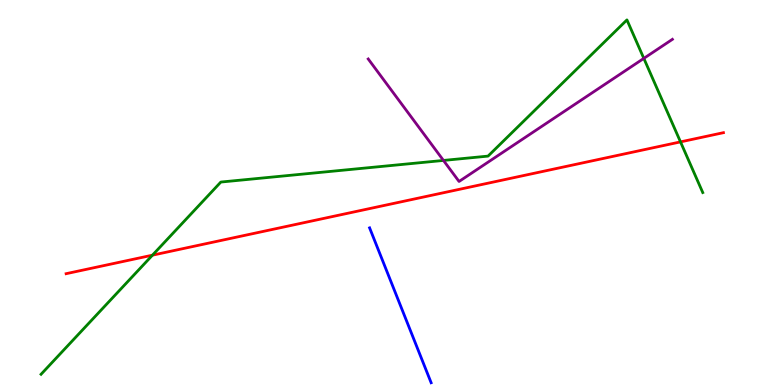[{'lines': ['blue', 'red'], 'intersections': []}, {'lines': ['green', 'red'], 'intersections': [{'x': 1.97, 'y': 3.37}, {'x': 8.78, 'y': 6.31}]}, {'lines': ['purple', 'red'], 'intersections': []}, {'lines': ['blue', 'green'], 'intersections': []}, {'lines': ['blue', 'purple'], 'intersections': []}, {'lines': ['green', 'purple'], 'intersections': [{'x': 5.72, 'y': 5.83}, {'x': 8.31, 'y': 8.48}]}]